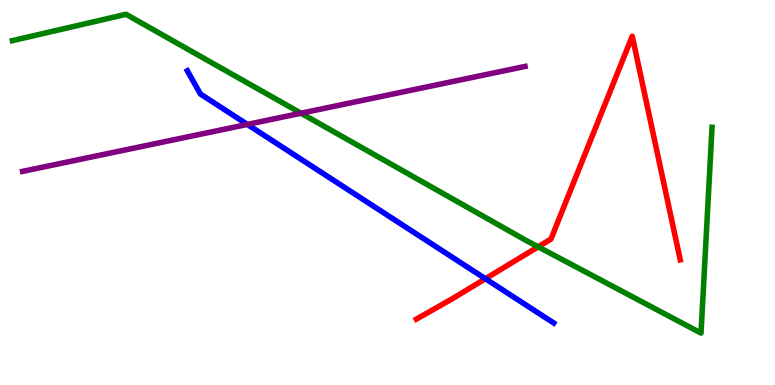[{'lines': ['blue', 'red'], 'intersections': [{'x': 6.26, 'y': 2.76}]}, {'lines': ['green', 'red'], 'intersections': [{'x': 6.94, 'y': 3.59}]}, {'lines': ['purple', 'red'], 'intersections': []}, {'lines': ['blue', 'green'], 'intersections': []}, {'lines': ['blue', 'purple'], 'intersections': [{'x': 3.19, 'y': 6.77}]}, {'lines': ['green', 'purple'], 'intersections': [{'x': 3.88, 'y': 7.06}]}]